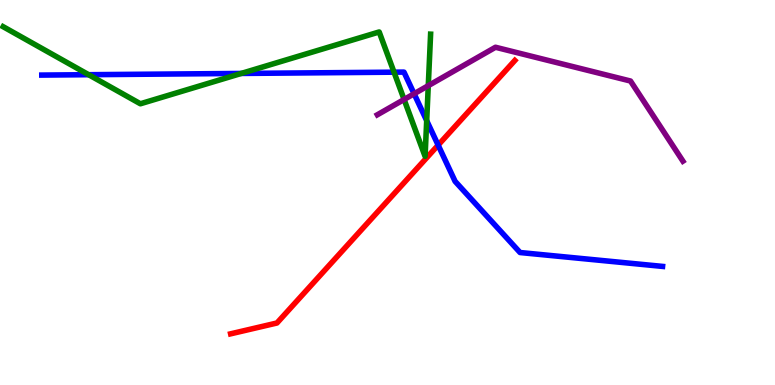[{'lines': ['blue', 'red'], 'intersections': [{'x': 5.65, 'y': 6.23}]}, {'lines': ['green', 'red'], 'intersections': []}, {'lines': ['purple', 'red'], 'intersections': []}, {'lines': ['blue', 'green'], 'intersections': [{'x': 1.14, 'y': 8.06}, {'x': 3.11, 'y': 8.09}, {'x': 5.08, 'y': 8.13}, {'x': 5.51, 'y': 6.87}]}, {'lines': ['blue', 'purple'], 'intersections': [{'x': 5.34, 'y': 7.56}]}, {'lines': ['green', 'purple'], 'intersections': [{'x': 5.21, 'y': 7.42}, {'x': 5.53, 'y': 7.77}]}]